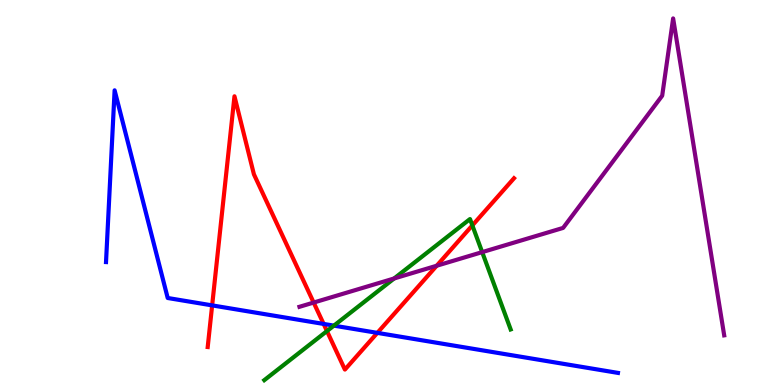[{'lines': ['blue', 'red'], 'intersections': [{'x': 2.74, 'y': 2.07}, {'x': 4.18, 'y': 1.59}, {'x': 4.87, 'y': 1.35}]}, {'lines': ['green', 'red'], 'intersections': [{'x': 4.22, 'y': 1.4}, {'x': 6.09, 'y': 4.15}]}, {'lines': ['purple', 'red'], 'intersections': [{'x': 4.05, 'y': 2.14}, {'x': 5.63, 'y': 3.1}]}, {'lines': ['blue', 'green'], 'intersections': [{'x': 4.31, 'y': 1.54}]}, {'lines': ['blue', 'purple'], 'intersections': []}, {'lines': ['green', 'purple'], 'intersections': [{'x': 5.09, 'y': 2.77}, {'x': 6.22, 'y': 3.45}]}]